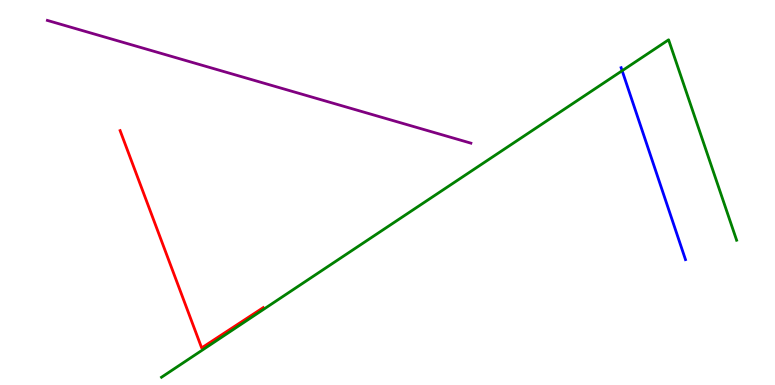[{'lines': ['blue', 'red'], 'intersections': []}, {'lines': ['green', 'red'], 'intersections': []}, {'lines': ['purple', 'red'], 'intersections': []}, {'lines': ['blue', 'green'], 'intersections': [{'x': 8.03, 'y': 8.16}]}, {'lines': ['blue', 'purple'], 'intersections': []}, {'lines': ['green', 'purple'], 'intersections': []}]